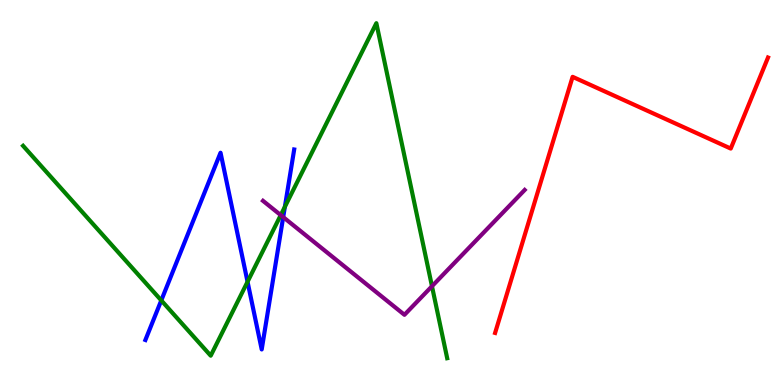[{'lines': ['blue', 'red'], 'intersections': []}, {'lines': ['green', 'red'], 'intersections': []}, {'lines': ['purple', 'red'], 'intersections': []}, {'lines': ['blue', 'green'], 'intersections': [{'x': 2.08, 'y': 2.2}, {'x': 3.19, 'y': 2.68}, {'x': 3.68, 'y': 4.63}]}, {'lines': ['blue', 'purple'], 'intersections': [{'x': 3.65, 'y': 4.36}]}, {'lines': ['green', 'purple'], 'intersections': [{'x': 3.62, 'y': 4.41}, {'x': 5.57, 'y': 2.57}]}]